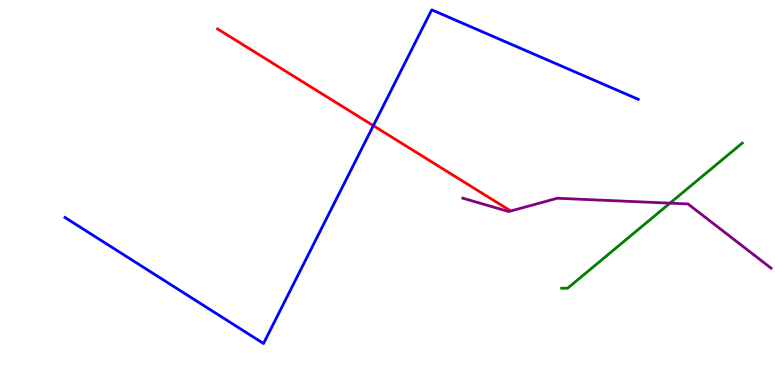[{'lines': ['blue', 'red'], 'intersections': [{'x': 4.82, 'y': 6.74}]}, {'lines': ['green', 'red'], 'intersections': []}, {'lines': ['purple', 'red'], 'intersections': []}, {'lines': ['blue', 'green'], 'intersections': []}, {'lines': ['blue', 'purple'], 'intersections': []}, {'lines': ['green', 'purple'], 'intersections': [{'x': 8.64, 'y': 4.72}]}]